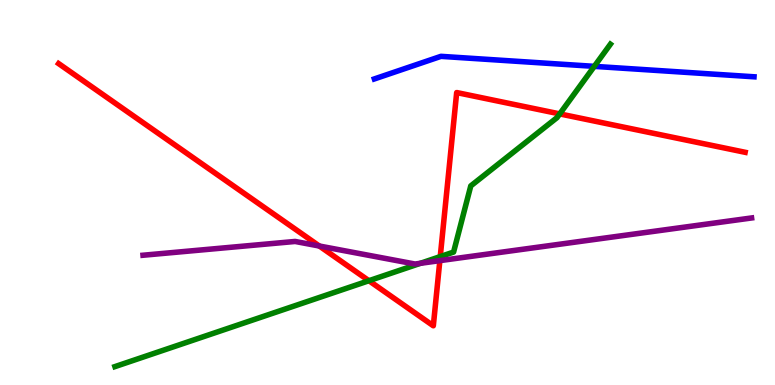[{'lines': ['blue', 'red'], 'intersections': []}, {'lines': ['green', 'red'], 'intersections': [{'x': 4.76, 'y': 2.71}, {'x': 5.68, 'y': 3.34}, {'x': 7.22, 'y': 7.04}]}, {'lines': ['purple', 'red'], 'intersections': [{'x': 4.12, 'y': 3.61}, {'x': 5.68, 'y': 3.23}]}, {'lines': ['blue', 'green'], 'intersections': [{'x': 7.67, 'y': 8.28}]}, {'lines': ['blue', 'purple'], 'intersections': []}, {'lines': ['green', 'purple'], 'intersections': [{'x': 5.42, 'y': 3.16}]}]